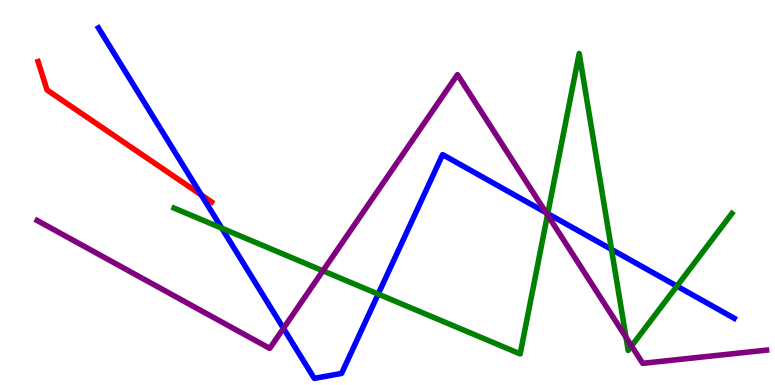[{'lines': ['blue', 'red'], 'intersections': [{'x': 2.6, 'y': 4.94}]}, {'lines': ['green', 'red'], 'intersections': []}, {'lines': ['purple', 'red'], 'intersections': []}, {'lines': ['blue', 'green'], 'intersections': [{'x': 2.86, 'y': 4.07}, {'x': 4.88, 'y': 2.36}, {'x': 7.07, 'y': 4.45}, {'x': 7.89, 'y': 3.52}, {'x': 8.73, 'y': 2.57}]}, {'lines': ['blue', 'purple'], 'intersections': [{'x': 3.66, 'y': 1.47}, {'x': 7.05, 'y': 4.48}]}, {'lines': ['green', 'purple'], 'intersections': [{'x': 4.17, 'y': 2.97}, {'x': 7.06, 'y': 4.42}, {'x': 8.08, 'y': 1.24}, {'x': 8.15, 'y': 1.01}]}]